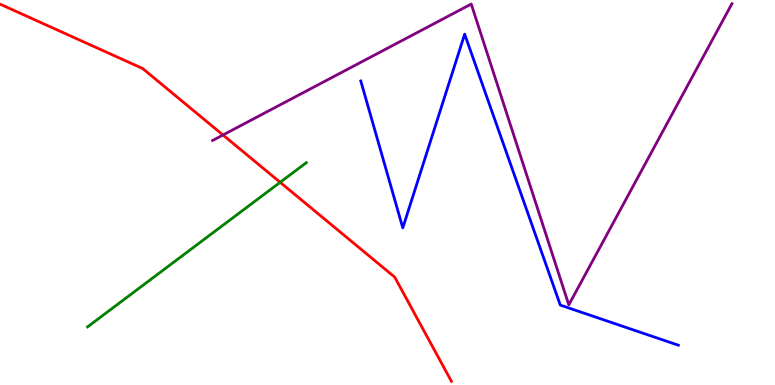[{'lines': ['blue', 'red'], 'intersections': []}, {'lines': ['green', 'red'], 'intersections': [{'x': 3.61, 'y': 5.26}]}, {'lines': ['purple', 'red'], 'intersections': [{'x': 2.88, 'y': 6.49}]}, {'lines': ['blue', 'green'], 'intersections': []}, {'lines': ['blue', 'purple'], 'intersections': []}, {'lines': ['green', 'purple'], 'intersections': []}]